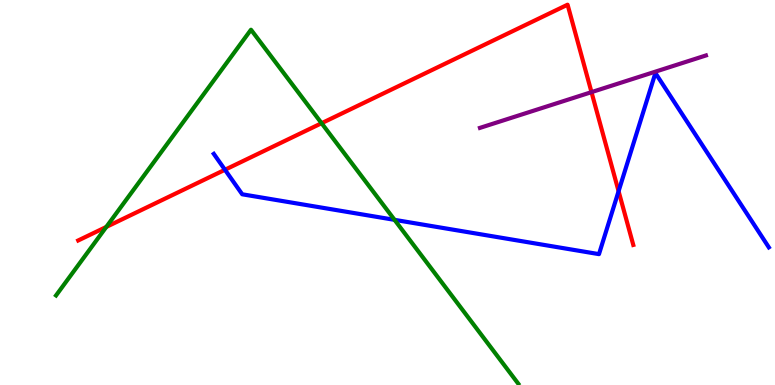[{'lines': ['blue', 'red'], 'intersections': [{'x': 2.9, 'y': 5.59}, {'x': 7.98, 'y': 5.03}]}, {'lines': ['green', 'red'], 'intersections': [{'x': 1.37, 'y': 4.11}, {'x': 4.15, 'y': 6.8}]}, {'lines': ['purple', 'red'], 'intersections': [{'x': 7.63, 'y': 7.61}]}, {'lines': ['blue', 'green'], 'intersections': [{'x': 5.09, 'y': 4.29}]}, {'lines': ['blue', 'purple'], 'intersections': []}, {'lines': ['green', 'purple'], 'intersections': []}]